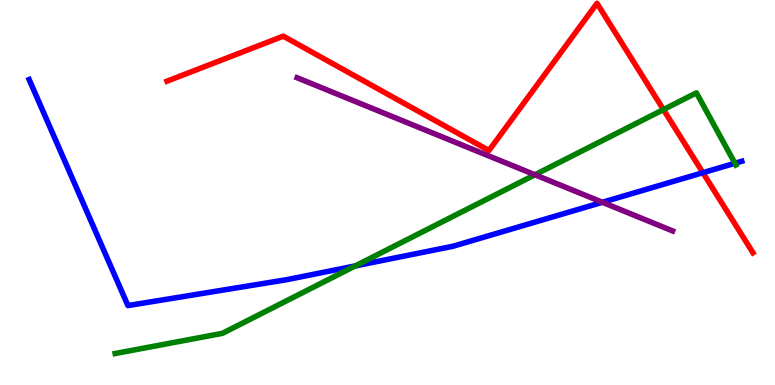[{'lines': ['blue', 'red'], 'intersections': [{'x': 9.07, 'y': 5.51}]}, {'lines': ['green', 'red'], 'intersections': [{'x': 8.56, 'y': 7.15}]}, {'lines': ['purple', 'red'], 'intersections': []}, {'lines': ['blue', 'green'], 'intersections': [{'x': 4.58, 'y': 3.09}, {'x': 9.48, 'y': 5.76}]}, {'lines': ['blue', 'purple'], 'intersections': [{'x': 7.77, 'y': 4.75}]}, {'lines': ['green', 'purple'], 'intersections': [{'x': 6.9, 'y': 5.46}]}]